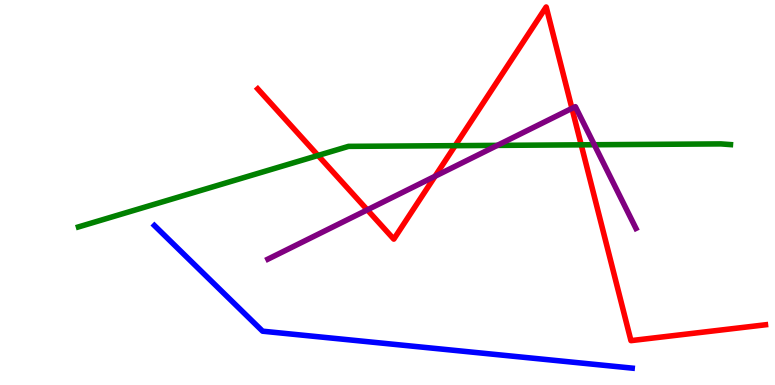[{'lines': ['blue', 'red'], 'intersections': []}, {'lines': ['green', 'red'], 'intersections': [{'x': 4.1, 'y': 5.96}, {'x': 5.87, 'y': 6.22}, {'x': 7.5, 'y': 6.24}]}, {'lines': ['purple', 'red'], 'intersections': [{'x': 4.74, 'y': 4.55}, {'x': 5.61, 'y': 5.42}, {'x': 7.38, 'y': 7.19}]}, {'lines': ['blue', 'green'], 'intersections': []}, {'lines': ['blue', 'purple'], 'intersections': []}, {'lines': ['green', 'purple'], 'intersections': [{'x': 6.42, 'y': 6.22}, {'x': 7.67, 'y': 6.24}]}]